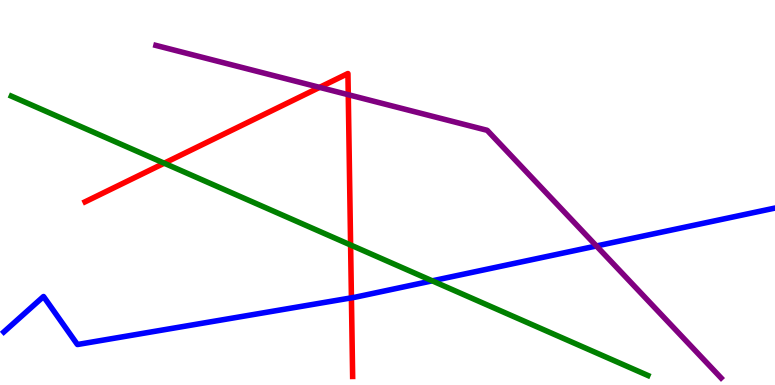[{'lines': ['blue', 'red'], 'intersections': [{'x': 4.53, 'y': 2.26}]}, {'lines': ['green', 'red'], 'intersections': [{'x': 2.12, 'y': 5.76}, {'x': 4.52, 'y': 3.64}]}, {'lines': ['purple', 'red'], 'intersections': [{'x': 4.12, 'y': 7.73}, {'x': 4.49, 'y': 7.54}]}, {'lines': ['blue', 'green'], 'intersections': [{'x': 5.58, 'y': 2.71}]}, {'lines': ['blue', 'purple'], 'intersections': [{'x': 7.7, 'y': 3.61}]}, {'lines': ['green', 'purple'], 'intersections': []}]